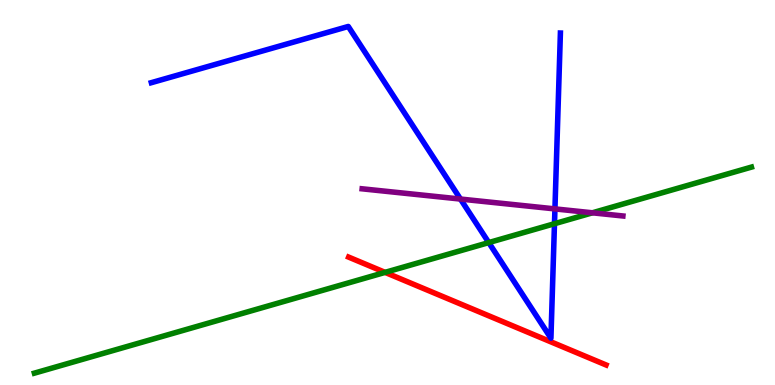[{'lines': ['blue', 'red'], 'intersections': []}, {'lines': ['green', 'red'], 'intersections': [{'x': 4.97, 'y': 2.93}]}, {'lines': ['purple', 'red'], 'intersections': []}, {'lines': ['blue', 'green'], 'intersections': [{'x': 6.31, 'y': 3.7}, {'x': 7.15, 'y': 4.19}]}, {'lines': ['blue', 'purple'], 'intersections': [{'x': 5.94, 'y': 4.83}, {'x': 7.16, 'y': 4.57}]}, {'lines': ['green', 'purple'], 'intersections': [{'x': 7.64, 'y': 4.47}]}]